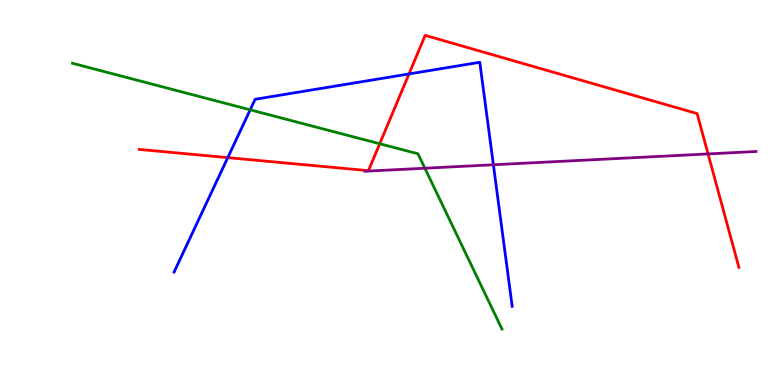[{'lines': ['blue', 'red'], 'intersections': [{'x': 2.94, 'y': 5.91}, {'x': 5.28, 'y': 8.08}]}, {'lines': ['green', 'red'], 'intersections': [{'x': 4.9, 'y': 6.27}]}, {'lines': ['purple', 'red'], 'intersections': [{'x': 9.14, 'y': 6.0}]}, {'lines': ['blue', 'green'], 'intersections': [{'x': 3.23, 'y': 7.15}]}, {'lines': ['blue', 'purple'], 'intersections': [{'x': 6.37, 'y': 5.72}]}, {'lines': ['green', 'purple'], 'intersections': [{'x': 5.48, 'y': 5.63}]}]